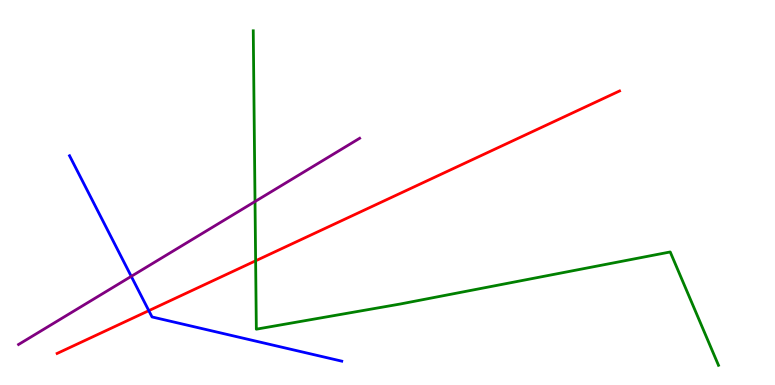[{'lines': ['blue', 'red'], 'intersections': [{'x': 1.92, 'y': 1.93}]}, {'lines': ['green', 'red'], 'intersections': [{'x': 3.3, 'y': 3.23}]}, {'lines': ['purple', 'red'], 'intersections': []}, {'lines': ['blue', 'green'], 'intersections': []}, {'lines': ['blue', 'purple'], 'intersections': [{'x': 1.69, 'y': 2.82}]}, {'lines': ['green', 'purple'], 'intersections': [{'x': 3.29, 'y': 4.77}]}]